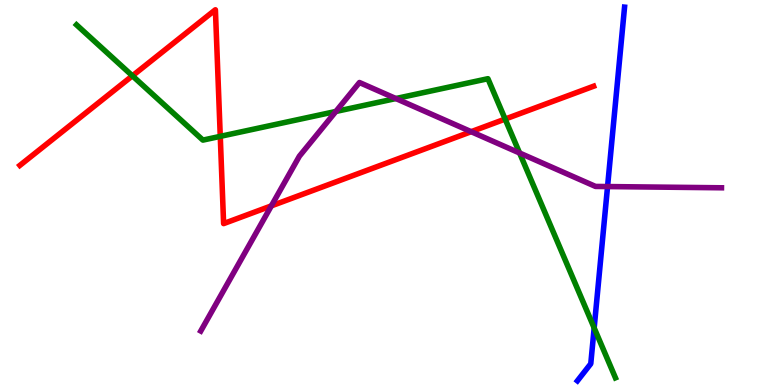[{'lines': ['blue', 'red'], 'intersections': []}, {'lines': ['green', 'red'], 'intersections': [{'x': 1.71, 'y': 8.03}, {'x': 2.84, 'y': 6.46}, {'x': 6.52, 'y': 6.91}]}, {'lines': ['purple', 'red'], 'intersections': [{'x': 3.5, 'y': 4.65}, {'x': 6.08, 'y': 6.58}]}, {'lines': ['blue', 'green'], 'intersections': [{'x': 7.67, 'y': 1.48}]}, {'lines': ['blue', 'purple'], 'intersections': [{'x': 7.84, 'y': 5.15}]}, {'lines': ['green', 'purple'], 'intersections': [{'x': 4.33, 'y': 7.1}, {'x': 5.11, 'y': 7.44}, {'x': 6.7, 'y': 6.03}]}]